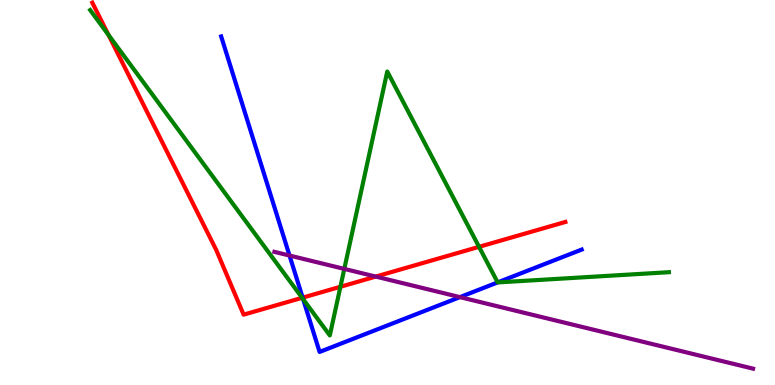[{'lines': ['blue', 'red'], 'intersections': [{'x': 3.91, 'y': 2.27}]}, {'lines': ['green', 'red'], 'intersections': [{'x': 1.4, 'y': 9.09}, {'x': 3.9, 'y': 2.26}, {'x': 4.39, 'y': 2.55}, {'x': 6.18, 'y': 3.59}]}, {'lines': ['purple', 'red'], 'intersections': [{'x': 4.85, 'y': 2.82}]}, {'lines': ['blue', 'green'], 'intersections': [{'x': 3.91, 'y': 2.23}, {'x': 6.42, 'y': 2.67}]}, {'lines': ['blue', 'purple'], 'intersections': [{'x': 3.74, 'y': 3.36}, {'x': 5.93, 'y': 2.28}]}, {'lines': ['green', 'purple'], 'intersections': [{'x': 4.44, 'y': 3.02}]}]